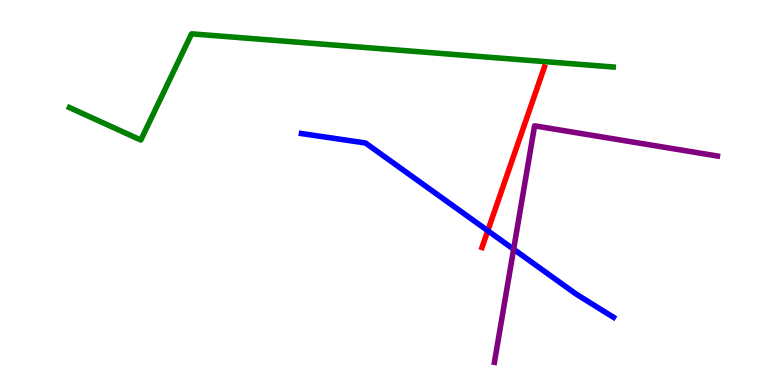[{'lines': ['blue', 'red'], 'intersections': [{'x': 6.29, 'y': 4.01}]}, {'lines': ['green', 'red'], 'intersections': []}, {'lines': ['purple', 'red'], 'intersections': []}, {'lines': ['blue', 'green'], 'intersections': []}, {'lines': ['blue', 'purple'], 'intersections': [{'x': 6.63, 'y': 3.53}]}, {'lines': ['green', 'purple'], 'intersections': []}]